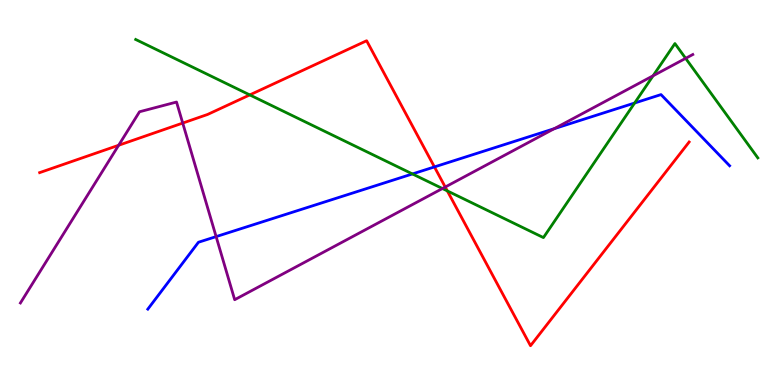[{'lines': ['blue', 'red'], 'intersections': [{'x': 5.61, 'y': 5.66}]}, {'lines': ['green', 'red'], 'intersections': [{'x': 3.22, 'y': 7.53}, {'x': 5.77, 'y': 5.04}]}, {'lines': ['purple', 'red'], 'intersections': [{'x': 1.53, 'y': 6.23}, {'x': 2.36, 'y': 6.8}, {'x': 5.74, 'y': 5.14}]}, {'lines': ['blue', 'green'], 'intersections': [{'x': 5.32, 'y': 5.48}, {'x': 8.19, 'y': 7.32}]}, {'lines': ['blue', 'purple'], 'intersections': [{'x': 2.79, 'y': 3.85}, {'x': 7.15, 'y': 6.66}]}, {'lines': ['green', 'purple'], 'intersections': [{'x': 5.71, 'y': 5.1}, {'x': 8.43, 'y': 8.03}, {'x': 8.85, 'y': 8.48}]}]